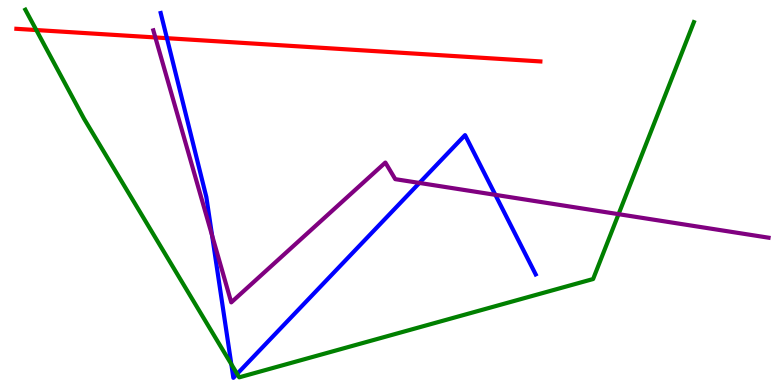[{'lines': ['blue', 'red'], 'intersections': [{'x': 2.15, 'y': 9.01}]}, {'lines': ['green', 'red'], 'intersections': [{'x': 0.468, 'y': 9.22}]}, {'lines': ['purple', 'red'], 'intersections': [{'x': 2.0, 'y': 9.03}]}, {'lines': ['blue', 'green'], 'intersections': [{'x': 2.98, 'y': 0.541}, {'x': 3.06, 'y': 0.289}]}, {'lines': ['blue', 'purple'], 'intersections': [{'x': 2.74, 'y': 3.88}, {'x': 5.41, 'y': 5.25}, {'x': 6.39, 'y': 4.94}]}, {'lines': ['green', 'purple'], 'intersections': [{'x': 7.98, 'y': 4.44}]}]